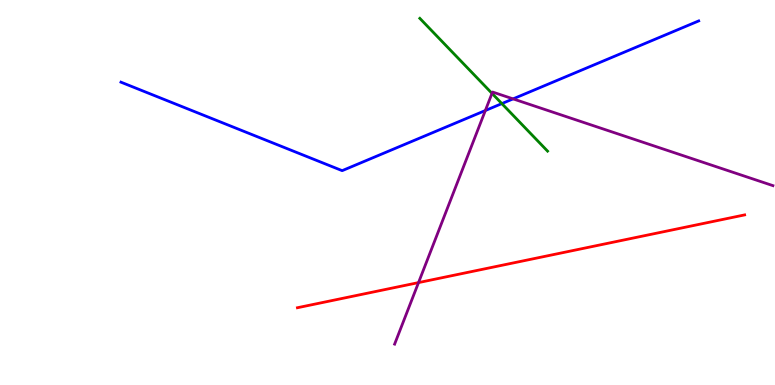[{'lines': ['blue', 'red'], 'intersections': []}, {'lines': ['green', 'red'], 'intersections': []}, {'lines': ['purple', 'red'], 'intersections': [{'x': 5.4, 'y': 2.66}]}, {'lines': ['blue', 'green'], 'intersections': [{'x': 6.48, 'y': 7.31}]}, {'lines': ['blue', 'purple'], 'intersections': [{'x': 6.26, 'y': 7.13}, {'x': 6.62, 'y': 7.43}]}, {'lines': ['green', 'purple'], 'intersections': [{'x': 6.35, 'y': 7.57}]}]